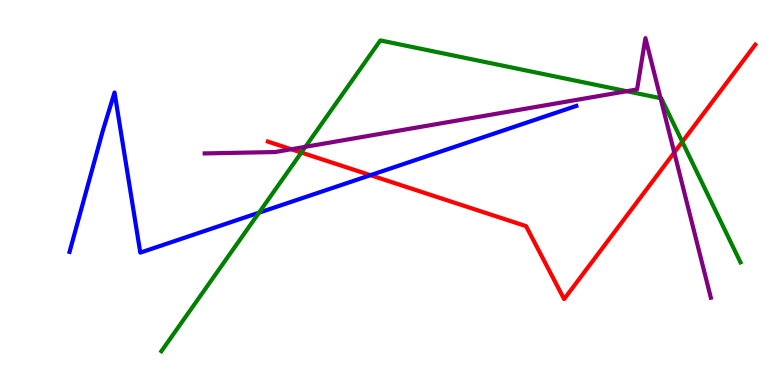[{'lines': ['blue', 'red'], 'intersections': [{'x': 4.78, 'y': 5.45}]}, {'lines': ['green', 'red'], 'intersections': [{'x': 3.89, 'y': 6.04}, {'x': 8.8, 'y': 6.32}]}, {'lines': ['purple', 'red'], 'intersections': [{'x': 3.76, 'y': 6.12}, {'x': 8.7, 'y': 6.04}]}, {'lines': ['blue', 'green'], 'intersections': [{'x': 3.34, 'y': 4.48}]}, {'lines': ['blue', 'purple'], 'intersections': []}, {'lines': ['green', 'purple'], 'intersections': [{'x': 3.94, 'y': 6.19}, {'x': 8.09, 'y': 7.63}, {'x': 8.52, 'y': 7.45}]}]